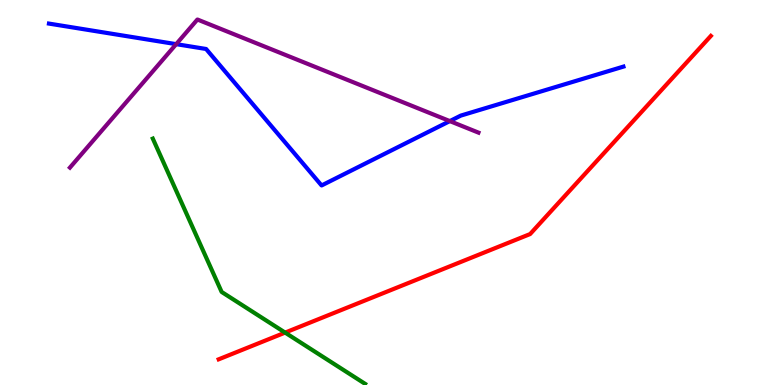[{'lines': ['blue', 'red'], 'intersections': []}, {'lines': ['green', 'red'], 'intersections': [{'x': 3.68, 'y': 1.36}]}, {'lines': ['purple', 'red'], 'intersections': []}, {'lines': ['blue', 'green'], 'intersections': []}, {'lines': ['blue', 'purple'], 'intersections': [{'x': 2.27, 'y': 8.85}, {'x': 5.8, 'y': 6.85}]}, {'lines': ['green', 'purple'], 'intersections': []}]